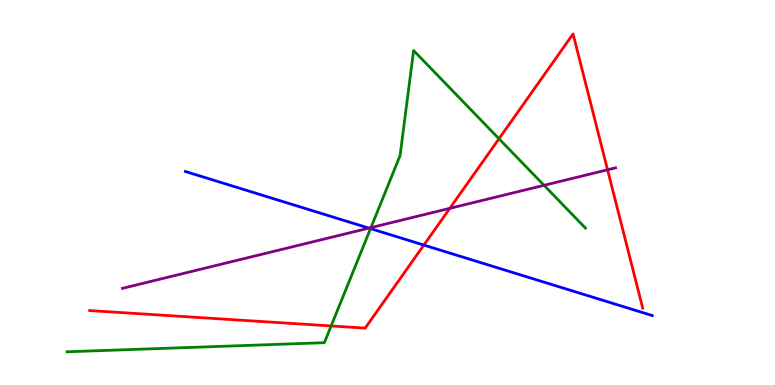[{'lines': ['blue', 'red'], 'intersections': [{'x': 5.47, 'y': 3.63}]}, {'lines': ['green', 'red'], 'intersections': [{'x': 4.27, 'y': 1.53}, {'x': 6.44, 'y': 6.4}]}, {'lines': ['purple', 'red'], 'intersections': [{'x': 5.8, 'y': 4.59}, {'x': 7.84, 'y': 5.59}]}, {'lines': ['blue', 'green'], 'intersections': [{'x': 4.78, 'y': 4.06}]}, {'lines': ['blue', 'purple'], 'intersections': [{'x': 4.76, 'y': 4.07}]}, {'lines': ['green', 'purple'], 'intersections': [{'x': 4.79, 'y': 4.09}, {'x': 7.02, 'y': 5.19}]}]